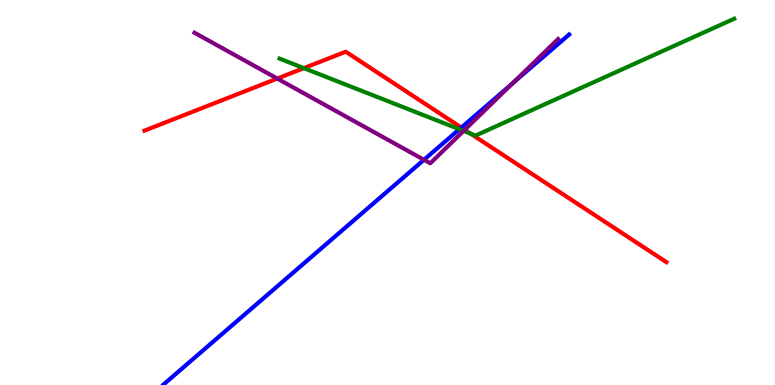[{'lines': ['blue', 'red'], 'intersections': [{'x': 5.95, 'y': 6.69}]}, {'lines': ['green', 'red'], 'intersections': [{'x': 3.92, 'y': 8.23}, {'x': 6.07, 'y': 6.53}]}, {'lines': ['purple', 'red'], 'intersections': [{'x': 3.58, 'y': 7.96}, {'x': 6.0, 'y': 6.63}]}, {'lines': ['blue', 'green'], 'intersections': [{'x': 5.93, 'y': 6.64}]}, {'lines': ['blue', 'purple'], 'intersections': [{'x': 5.47, 'y': 5.85}, {'x': 6.61, 'y': 7.82}]}, {'lines': ['green', 'purple'], 'intersections': [{'x': 5.98, 'y': 6.6}]}]